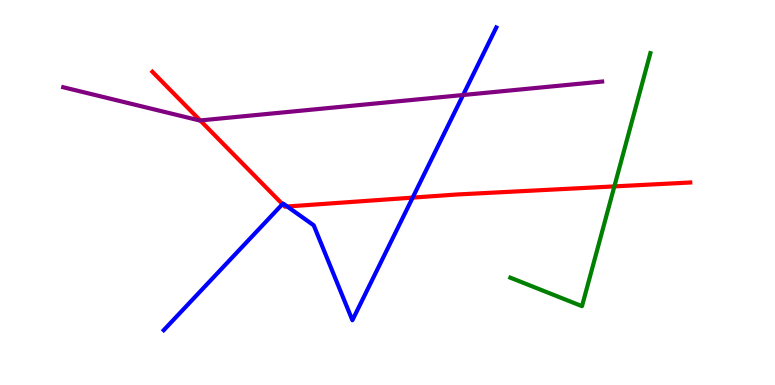[{'lines': ['blue', 'red'], 'intersections': [{'x': 3.64, 'y': 4.7}, {'x': 3.71, 'y': 4.64}, {'x': 5.32, 'y': 4.87}]}, {'lines': ['green', 'red'], 'intersections': [{'x': 7.93, 'y': 5.16}]}, {'lines': ['purple', 'red'], 'intersections': [{'x': 2.58, 'y': 6.87}]}, {'lines': ['blue', 'green'], 'intersections': []}, {'lines': ['blue', 'purple'], 'intersections': [{'x': 5.98, 'y': 7.53}]}, {'lines': ['green', 'purple'], 'intersections': []}]